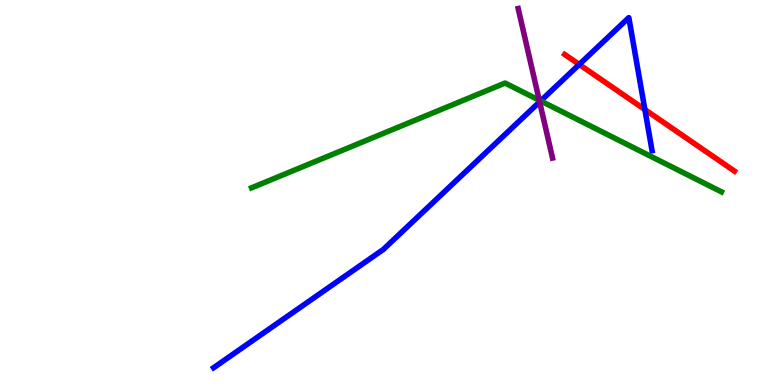[{'lines': ['blue', 'red'], 'intersections': [{'x': 7.47, 'y': 8.33}, {'x': 8.32, 'y': 7.15}]}, {'lines': ['green', 'red'], 'intersections': []}, {'lines': ['purple', 'red'], 'intersections': []}, {'lines': ['blue', 'green'], 'intersections': [{'x': 6.98, 'y': 7.38}]}, {'lines': ['blue', 'purple'], 'intersections': [{'x': 6.96, 'y': 7.35}]}, {'lines': ['green', 'purple'], 'intersections': [{'x': 6.96, 'y': 7.4}]}]